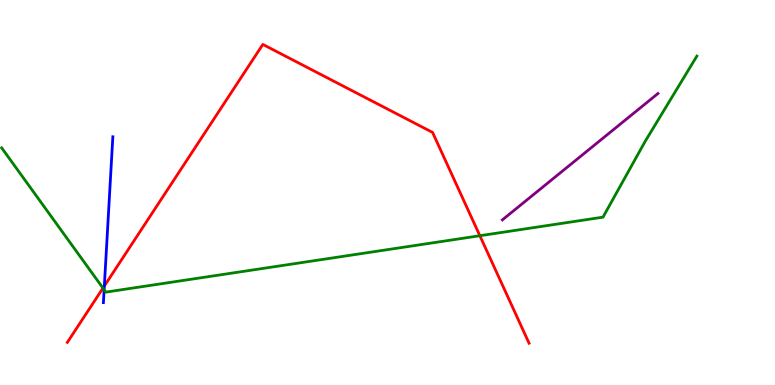[{'lines': ['blue', 'red'], 'intersections': [{'x': 1.35, 'y': 2.57}]}, {'lines': ['green', 'red'], 'intersections': [{'x': 1.33, 'y': 2.52}, {'x': 6.19, 'y': 3.88}]}, {'lines': ['purple', 'red'], 'intersections': []}, {'lines': ['blue', 'green'], 'intersections': [{'x': 1.34, 'y': 2.47}]}, {'lines': ['blue', 'purple'], 'intersections': []}, {'lines': ['green', 'purple'], 'intersections': []}]